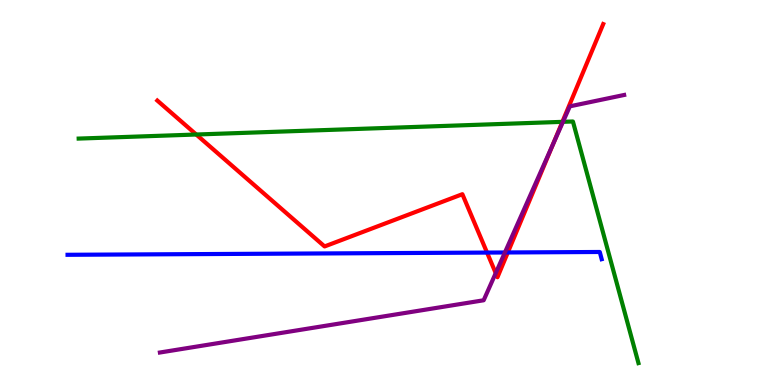[{'lines': ['blue', 'red'], 'intersections': [{'x': 6.28, 'y': 3.44}, {'x': 6.55, 'y': 3.44}]}, {'lines': ['green', 'red'], 'intersections': [{'x': 2.53, 'y': 6.51}, {'x': 7.26, 'y': 6.84}]}, {'lines': ['purple', 'red'], 'intersections': [{'x': 6.4, 'y': 2.91}, {'x': 7.14, 'y': 6.26}]}, {'lines': ['blue', 'green'], 'intersections': []}, {'lines': ['blue', 'purple'], 'intersections': [{'x': 6.51, 'y': 3.44}]}, {'lines': ['green', 'purple'], 'intersections': [{'x': 7.26, 'y': 6.84}]}]